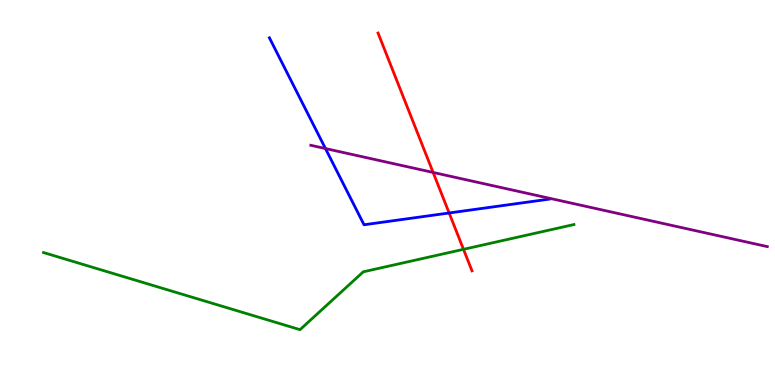[{'lines': ['blue', 'red'], 'intersections': [{'x': 5.8, 'y': 4.47}]}, {'lines': ['green', 'red'], 'intersections': [{'x': 5.98, 'y': 3.52}]}, {'lines': ['purple', 'red'], 'intersections': [{'x': 5.59, 'y': 5.52}]}, {'lines': ['blue', 'green'], 'intersections': []}, {'lines': ['blue', 'purple'], 'intersections': [{'x': 4.2, 'y': 6.14}]}, {'lines': ['green', 'purple'], 'intersections': []}]